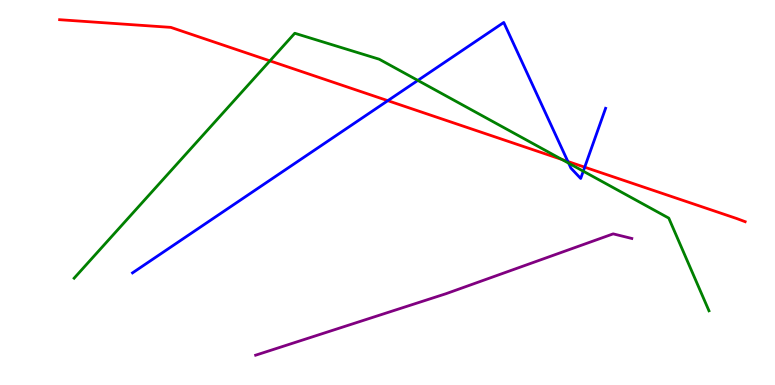[{'lines': ['blue', 'red'], 'intersections': [{'x': 5.0, 'y': 7.39}, {'x': 7.33, 'y': 5.81}, {'x': 7.54, 'y': 5.66}]}, {'lines': ['green', 'red'], 'intersections': [{'x': 3.48, 'y': 8.42}, {'x': 7.25, 'y': 5.86}]}, {'lines': ['purple', 'red'], 'intersections': []}, {'lines': ['blue', 'green'], 'intersections': [{'x': 5.39, 'y': 7.91}, {'x': 7.34, 'y': 5.76}, {'x': 7.53, 'y': 5.55}]}, {'lines': ['blue', 'purple'], 'intersections': []}, {'lines': ['green', 'purple'], 'intersections': []}]